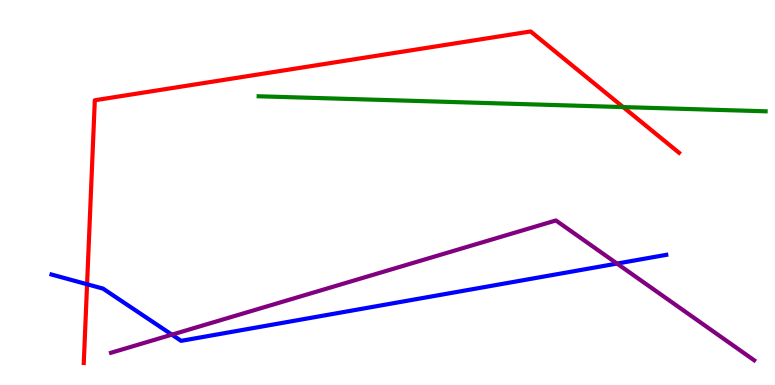[{'lines': ['blue', 'red'], 'intersections': [{'x': 1.12, 'y': 2.62}]}, {'lines': ['green', 'red'], 'intersections': [{'x': 8.04, 'y': 7.22}]}, {'lines': ['purple', 'red'], 'intersections': []}, {'lines': ['blue', 'green'], 'intersections': []}, {'lines': ['blue', 'purple'], 'intersections': [{'x': 2.22, 'y': 1.31}, {'x': 7.96, 'y': 3.15}]}, {'lines': ['green', 'purple'], 'intersections': []}]